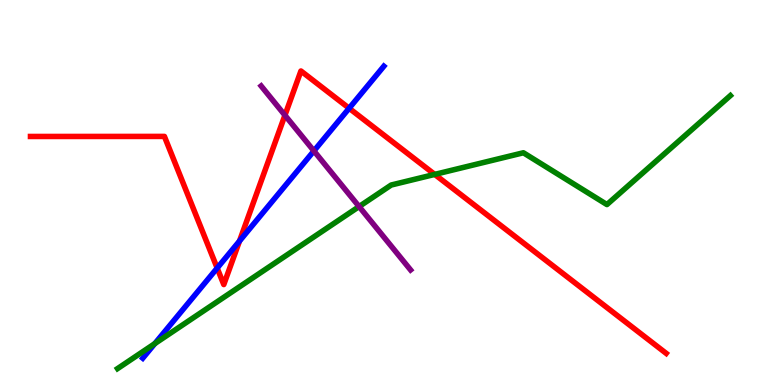[{'lines': ['blue', 'red'], 'intersections': [{'x': 2.8, 'y': 3.04}, {'x': 3.09, 'y': 3.74}, {'x': 4.51, 'y': 7.19}]}, {'lines': ['green', 'red'], 'intersections': [{'x': 5.61, 'y': 5.47}]}, {'lines': ['purple', 'red'], 'intersections': [{'x': 3.68, 'y': 7.01}]}, {'lines': ['blue', 'green'], 'intersections': [{'x': 2.0, 'y': 1.08}]}, {'lines': ['blue', 'purple'], 'intersections': [{'x': 4.05, 'y': 6.08}]}, {'lines': ['green', 'purple'], 'intersections': [{'x': 4.63, 'y': 4.63}]}]